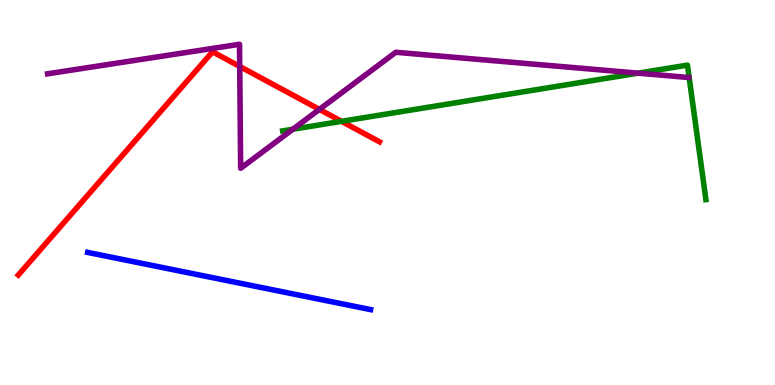[{'lines': ['blue', 'red'], 'intersections': []}, {'lines': ['green', 'red'], 'intersections': [{'x': 4.41, 'y': 6.85}]}, {'lines': ['purple', 'red'], 'intersections': [{'x': 3.09, 'y': 8.27}, {'x': 4.12, 'y': 7.16}]}, {'lines': ['blue', 'green'], 'intersections': []}, {'lines': ['blue', 'purple'], 'intersections': []}, {'lines': ['green', 'purple'], 'intersections': [{'x': 3.78, 'y': 6.64}, {'x': 8.23, 'y': 8.1}]}]